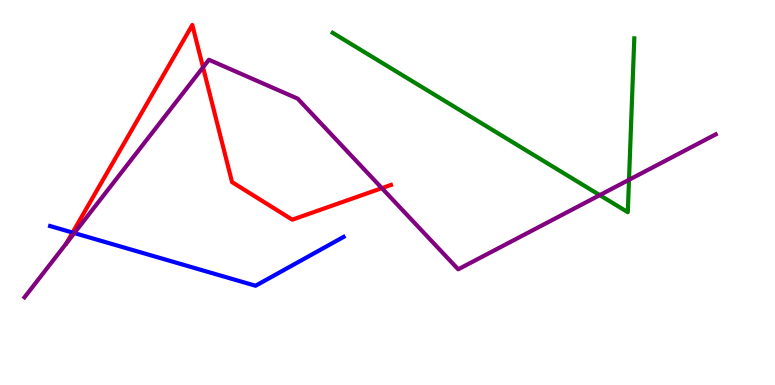[{'lines': ['blue', 'red'], 'intersections': [{'x': 0.936, 'y': 3.96}]}, {'lines': ['green', 'red'], 'intersections': []}, {'lines': ['purple', 'red'], 'intersections': [{'x': 2.62, 'y': 8.25}, {'x': 4.93, 'y': 5.11}]}, {'lines': ['blue', 'green'], 'intersections': []}, {'lines': ['blue', 'purple'], 'intersections': [{'x': 0.959, 'y': 3.95}]}, {'lines': ['green', 'purple'], 'intersections': [{'x': 7.74, 'y': 4.93}, {'x': 8.12, 'y': 5.33}]}]